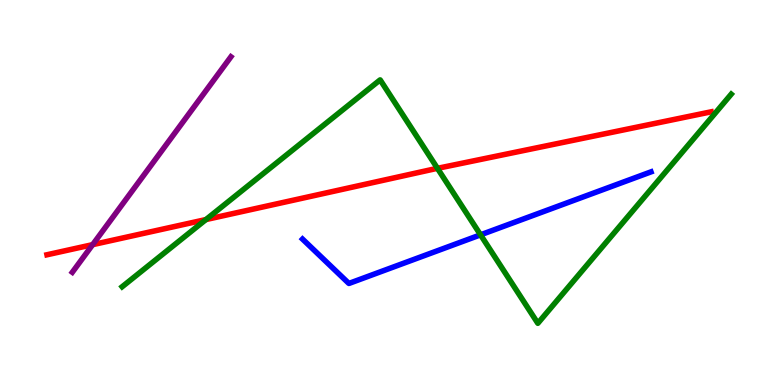[{'lines': ['blue', 'red'], 'intersections': []}, {'lines': ['green', 'red'], 'intersections': [{'x': 2.66, 'y': 4.3}, {'x': 5.64, 'y': 5.63}]}, {'lines': ['purple', 'red'], 'intersections': [{'x': 1.2, 'y': 3.65}]}, {'lines': ['blue', 'green'], 'intersections': [{'x': 6.2, 'y': 3.9}]}, {'lines': ['blue', 'purple'], 'intersections': []}, {'lines': ['green', 'purple'], 'intersections': []}]